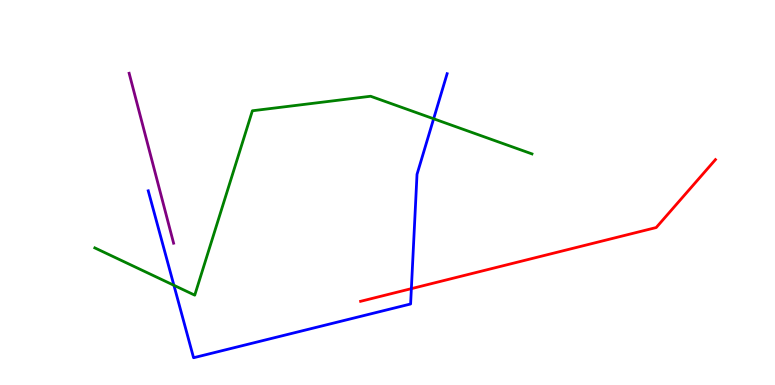[{'lines': ['blue', 'red'], 'intersections': [{'x': 5.31, 'y': 2.5}]}, {'lines': ['green', 'red'], 'intersections': []}, {'lines': ['purple', 'red'], 'intersections': []}, {'lines': ['blue', 'green'], 'intersections': [{'x': 2.24, 'y': 2.59}, {'x': 5.6, 'y': 6.92}]}, {'lines': ['blue', 'purple'], 'intersections': []}, {'lines': ['green', 'purple'], 'intersections': []}]